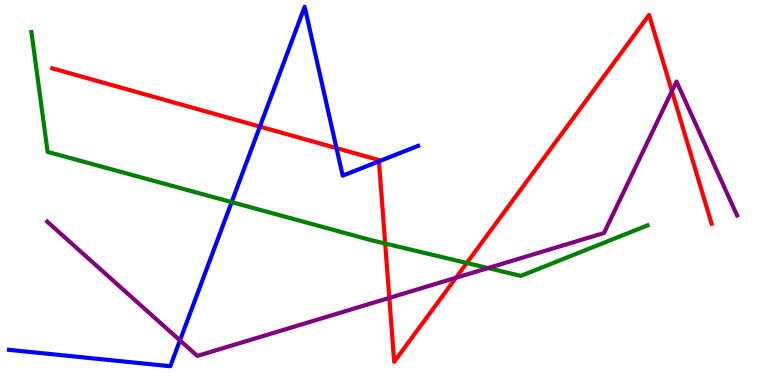[{'lines': ['blue', 'red'], 'intersections': [{'x': 3.35, 'y': 6.71}, {'x': 4.34, 'y': 6.15}, {'x': 4.89, 'y': 5.81}]}, {'lines': ['green', 'red'], 'intersections': [{'x': 4.97, 'y': 3.67}, {'x': 6.02, 'y': 3.17}]}, {'lines': ['purple', 'red'], 'intersections': [{'x': 5.02, 'y': 2.26}, {'x': 5.88, 'y': 2.79}, {'x': 8.67, 'y': 7.63}]}, {'lines': ['blue', 'green'], 'intersections': [{'x': 2.99, 'y': 4.75}]}, {'lines': ['blue', 'purple'], 'intersections': [{'x': 2.32, 'y': 1.16}]}, {'lines': ['green', 'purple'], 'intersections': [{'x': 6.3, 'y': 3.04}]}]